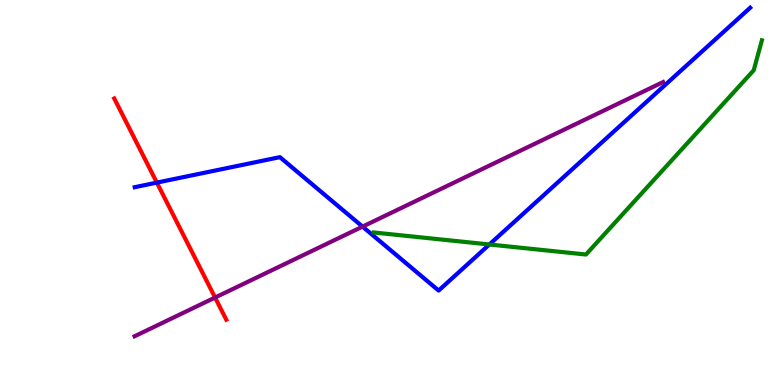[{'lines': ['blue', 'red'], 'intersections': [{'x': 2.02, 'y': 5.26}]}, {'lines': ['green', 'red'], 'intersections': []}, {'lines': ['purple', 'red'], 'intersections': [{'x': 2.78, 'y': 2.27}]}, {'lines': ['blue', 'green'], 'intersections': [{'x': 6.31, 'y': 3.65}]}, {'lines': ['blue', 'purple'], 'intersections': [{'x': 4.68, 'y': 4.11}]}, {'lines': ['green', 'purple'], 'intersections': []}]